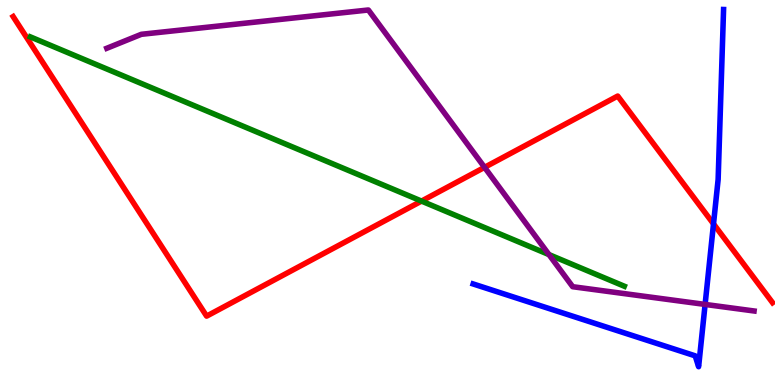[{'lines': ['blue', 'red'], 'intersections': [{'x': 9.21, 'y': 4.18}]}, {'lines': ['green', 'red'], 'intersections': [{'x': 5.44, 'y': 4.78}]}, {'lines': ['purple', 'red'], 'intersections': [{'x': 6.25, 'y': 5.65}]}, {'lines': ['blue', 'green'], 'intersections': []}, {'lines': ['blue', 'purple'], 'intersections': [{'x': 9.1, 'y': 2.09}]}, {'lines': ['green', 'purple'], 'intersections': [{'x': 7.08, 'y': 3.39}]}]